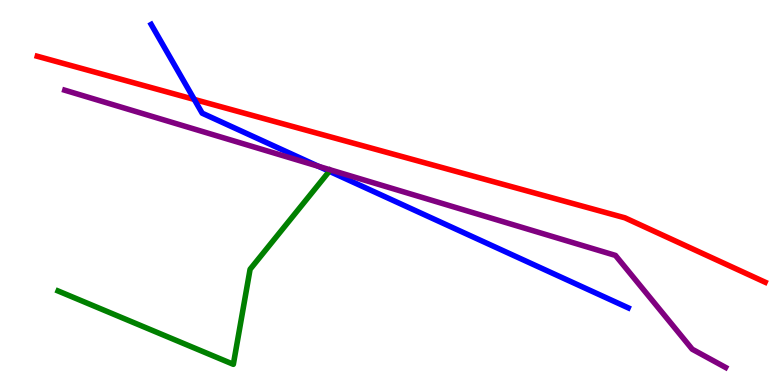[{'lines': ['blue', 'red'], 'intersections': [{'x': 2.51, 'y': 7.42}]}, {'lines': ['green', 'red'], 'intersections': []}, {'lines': ['purple', 'red'], 'intersections': []}, {'lines': ['blue', 'green'], 'intersections': [{'x': 4.25, 'y': 5.55}]}, {'lines': ['blue', 'purple'], 'intersections': [{'x': 4.11, 'y': 5.68}]}, {'lines': ['green', 'purple'], 'intersections': []}]